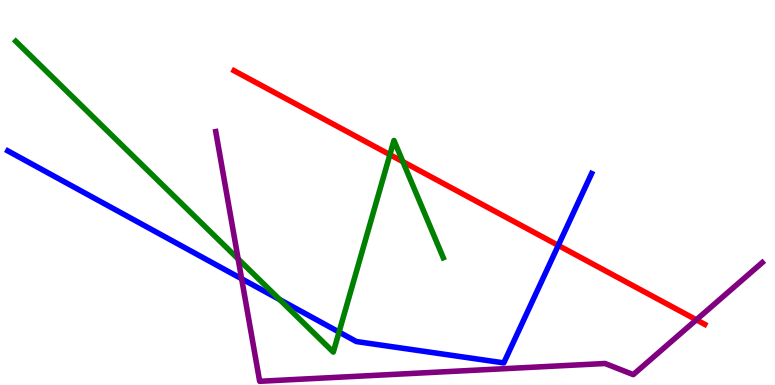[{'lines': ['blue', 'red'], 'intersections': [{'x': 7.2, 'y': 3.63}]}, {'lines': ['green', 'red'], 'intersections': [{'x': 5.03, 'y': 5.98}, {'x': 5.2, 'y': 5.8}]}, {'lines': ['purple', 'red'], 'intersections': [{'x': 8.99, 'y': 1.69}]}, {'lines': ['blue', 'green'], 'intersections': [{'x': 3.61, 'y': 2.22}, {'x': 4.37, 'y': 1.38}]}, {'lines': ['blue', 'purple'], 'intersections': [{'x': 3.12, 'y': 2.76}]}, {'lines': ['green', 'purple'], 'intersections': [{'x': 3.07, 'y': 3.27}]}]